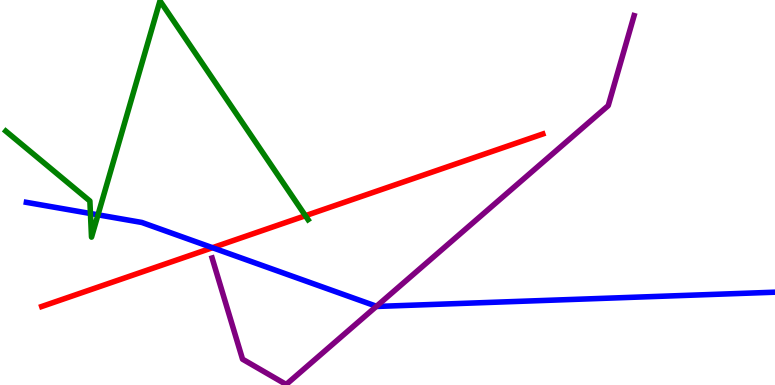[{'lines': ['blue', 'red'], 'intersections': [{'x': 2.74, 'y': 3.57}]}, {'lines': ['green', 'red'], 'intersections': [{'x': 3.94, 'y': 4.4}]}, {'lines': ['purple', 'red'], 'intersections': []}, {'lines': ['blue', 'green'], 'intersections': [{'x': 1.17, 'y': 4.45}, {'x': 1.26, 'y': 4.42}]}, {'lines': ['blue', 'purple'], 'intersections': [{'x': 4.86, 'y': 2.04}]}, {'lines': ['green', 'purple'], 'intersections': []}]